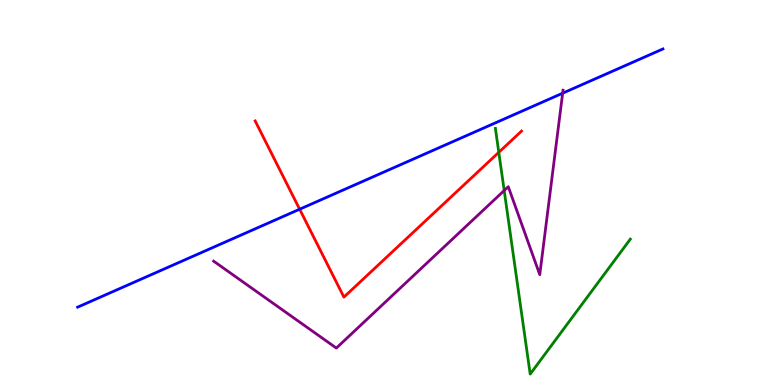[{'lines': ['blue', 'red'], 'intersections': [{'x': 3.87, 'y': 4.57}]}, {'lines': ['green', 'red'], 'intersections': [{'x': 6.44, 'y': 6.04}]}, {'lines': ['purple', 'red'], 'intersections': []}, {'lines': ['blue', 'green'], 'intersections': []}, {'lines': ['blue', 'purple'], 'intersections': [{'x': 7.26, 'y': 7.58}]}, {'lines': ['green', 'purple'], 'intersections': [{'x': 6.51, 'y': 5.05}]}]